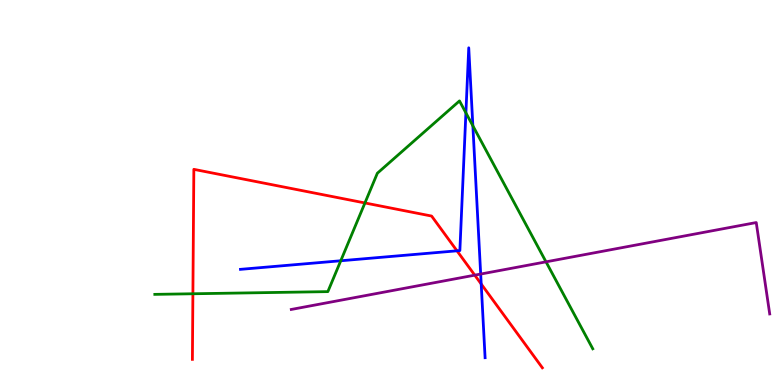[{'lines': ['blue', 'red'], 'intersections': [{'x': 5.9, 'y': 3.49}, {'x': 6.21, 'y': 2.62}]}, {'lines': ['green', 'red'], 'intersections': [{'x': 2.49, 'y': 2.37}, {'x': 4.71, 'y': 4.73}]}, {'lines': ['purple', 'red'], 'intersections': [{'x': 6.13, 'y': 2.85}]}, {'lines': ['blue', 'green'], 'intersections': [{'x': 4.4, 'y': 3.23}, {'x': 6.01, 'y': 7.07}, {'x': 6.1, 'y': 6.73}]}, {'lines': ['blue', 'purple'], 'intersections': [{'x': 6.2, 'y': 2.88}]}, {'lines': ['green', 'purple'], 'intersections': [{'x': 7.05, 'y': 3.2}]}]